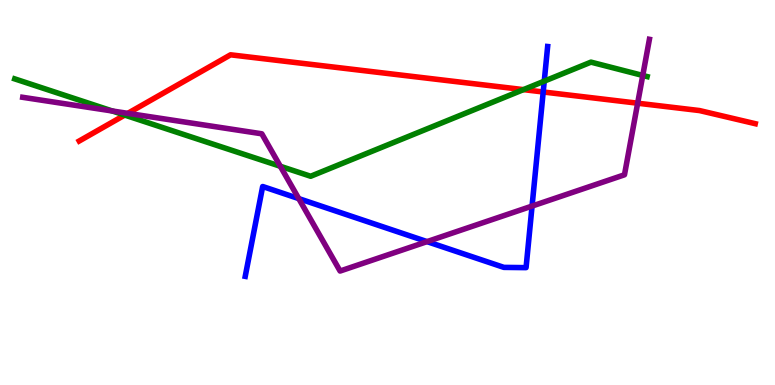[{'lines': ['blue', 'red'], 'intersections': [{'x': 7.01, 'y': 7.61}]}, {'lines': ['green', 'red'], 'intersections': [{'x': 1.61, 'y': 7.01}, {'x': 6.75, 'y': 7.67}]}, {'lines': ['purple', 'red'], 'intersections': [{'x': 1.65, 'y': 7.06}, {'x': 8.23, 'y': 7.32}]}, {'lines': ['blue', 'green'], 'intersections': [{'x': 7.02, 'y': 7.89}]}, {'lines': ['blue', 'purple'], 'intersections': [{'x': 3.86, 'y': 4.84}, {'x': 5.51, 'y': 3.72}, {'x': 6.87, 'y': 4.65}]}, {'lines': ['green', 'purple'], 'intersections': [{'x': 1.45, 'y': 7.12}, {'x': 3.62, 'y': 5.68}, {'x': 8.29, 'y': 8.04}]}]